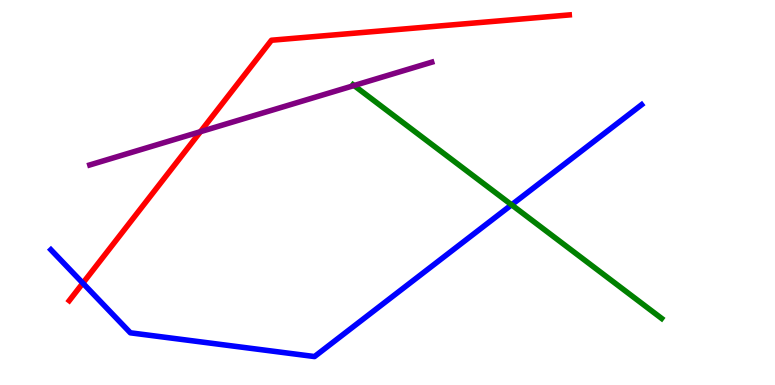[{'lines': ['blue', 'red'], 'intersections': [{'x': 1.07, 'y': 2.65}]}, {'lines': ['green', 'red'], 'intersections': []}, {'lines': ['purple', 'red'], 'intersections': [{'x': 2.59, 'y': 6.58}]}, {'lines': ['blue', 'green'], 'intersections': [{'x': 6.6, 'y': 4.68}]}, {'lines': ['blue', 'purple'], 'intersections': []}, {'lines': ['green', 'purple'], 'intersections': [{'x': 4.57, 'y': 7.78}]}]